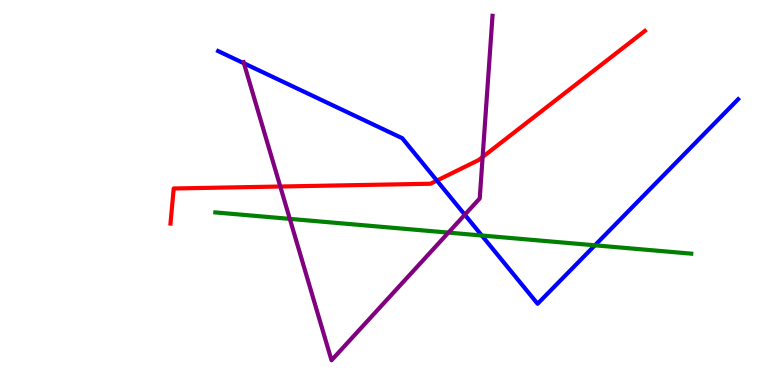[{'lines': ['blue', 'red'], 'intersections': [{'x': 5.64, 'y': 5.31}]}, {'lines': ['green', 'red'], 'intersections': []}, {'lines': ['purple', 'red'], 'intersections': [{'x': 3.62, 'y': 5.16}, {'x': 6.23, 'y': 5.92}]}, {'lines': ['blue', 'green'], 'intersections': [{'x': 6.22, 'y': 3.88}, {'x': 7.68, 'y': 3.63}]}, {'lines': ['blue', 'purple'], 'intersections': [{'x': 3.15, 'y': 8.36}, {'x': 6.0, 'y': 4.42}]}, {'lines': ['green', 'purple'], 'intersections': [{'x': 3.74, 'y': 4.32}, {'x': 5.79, 'y': 3.96}]}]